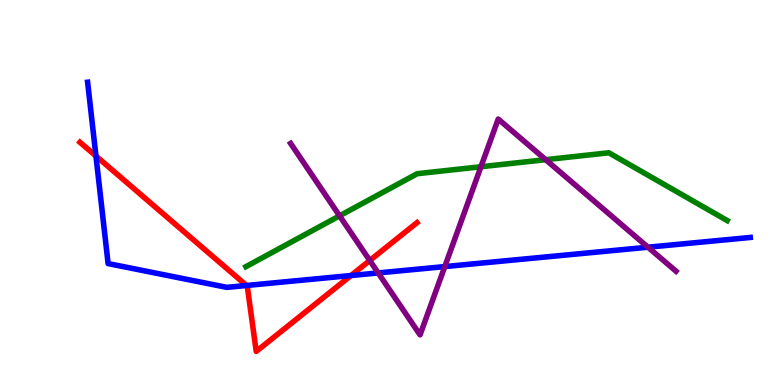[{'lines': ['blue', 'red'], 'intersections': [{'x': 1.24, 'y': 5.95}, {'x': 3.18, 'y': 2.58}, {'x': 4.53, 'y': 2.84}]}, {'lines': ['green', 'red'], 'intersections': []}, {'lines': ['purple', 'red'], 'intersections': [{'x': 4.77, 'y': 3.23}]}, {'lines': ['blue', 'green'], 'intersections': []}, {'lines': ['blue', 'purple'], 'intersections': [{'x': 4.88, 'y': 2.91}, {'x': 5.74, 'y': 3.08}, {'x': 8.36, 'y': 3.58}]}, {'lines': ['green', 'purple'], 'intersections': [{'x': 4.38, 'y': 4.39}, {'x': 6.21, 'y': 5.67}, {'x': 7.04, 'y': 5.85}]}]